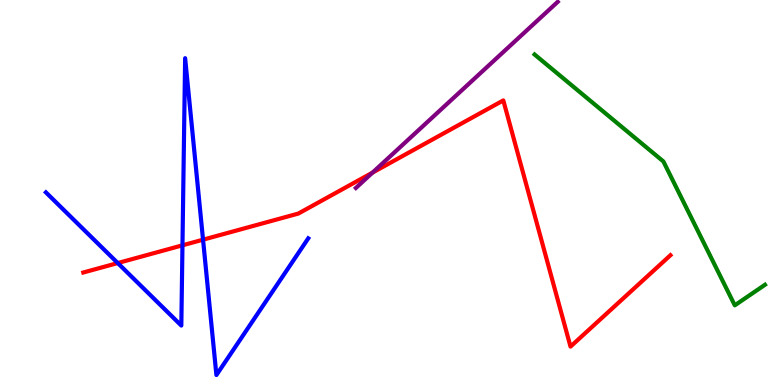[{'lines': ['blue', 'red'], 'intersections': [{'x': 1.52, 'y': 3.17}, {'x': 2.35, 'y': 3.63}, {'x': 2.62, 'y': 3.77}]}, {'lines': ['green', 'red'], 'intersections': []}, {'lines': ['purple', 'red'], 'intersections': [{'x': 4.81, 'y': 5.52}]}, {'lines': ['blue', 'green'], 'intersections': []}, {'lines': ['blue', 'purple'], 'intersections': []}, {'lines': ['green', 'purple'], 'intersections': []}]